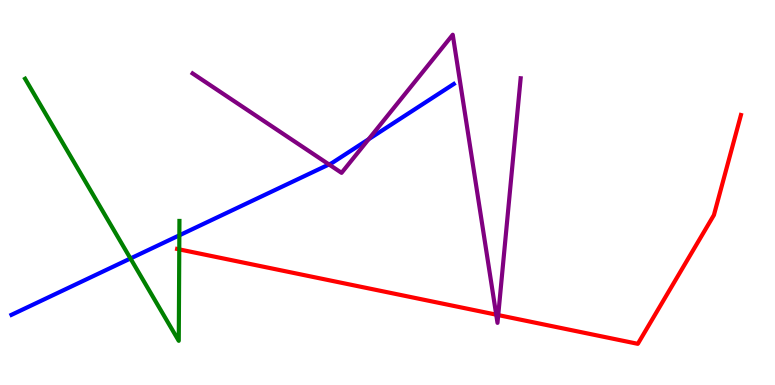[{'lines': ['blue', 'red'], 'intersections': []}, {'lines': ['green', 'red'], 'intersections': [{'x': 2.31, 'y': 3.52}]}, {'lines': ['purple', 'red'], 'intersections': [{'x': 6.4, 'y': 1.83}, {'x': 6.43, 'y': 1.82}]}, {'lines': ['blue', 'green'], 'intersections': [{'x': 1.68, 'y': 3.29}, {'x': 2.31, 'y': 3.89}]}, {'lines': ['blue', 'purple'], 'intersections': [{'x': 4.25, 'y': 5.73}, {'x': 4.76, 'y': 6.38}]}, {'lines': ['green', 'purple'], 'intersections': []}]